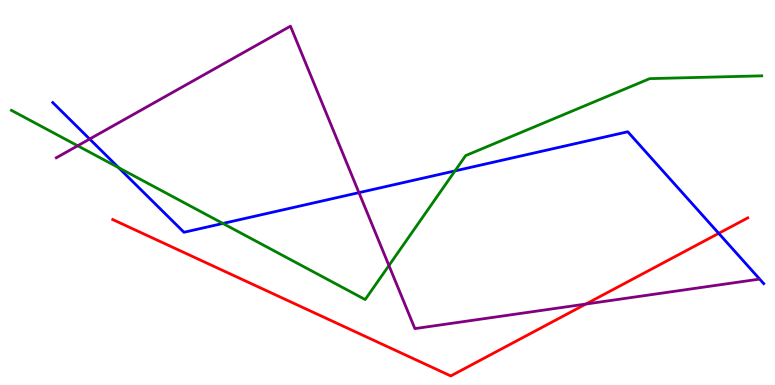[{'lines': ['blue', 'red'], 'intersections': [{'x': 9.27, 'y': 3.94}]}, {'lines': ['green', 'red'], 'intersections': []}, {'lines': ['purple', 'red'], 'intersections': [{'x': 7.56, 'y': 2.1}]}, {'lines': ['blue', 'green'], 'intersections': [{'x': 1.53, 'y': 5.64}, {'x': 2.88, 'y': 4.2}, {'x': 5.87, 'y': 5.56}]}, {'lines': ['blue', 'purple'], 'intersections': [{'x': 1.16, 'y': 6.39}, {'x': 4.63, 'y': 5.0}]}, {'lines': ['green', 'purple'], 'intersections': [{'x': 1.0, 'y': 6.21}, {'x': 5.02, 'y': 3.1}]}]